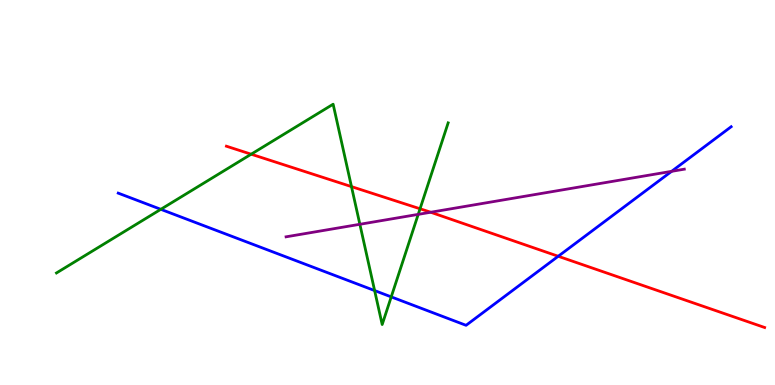[{'lines': ['blue', 'red'], 'intersections': [{'x': 7.2, 'y': 3.34}]}, {'lines': ['green', 'red'], 'intersections': [{'x': 3.24, 'y': 5.99}, {'x': 4.54, 'y': 5.15}, {'x': 5.42, 'y': 4.58}]}, {'lines': ['purple', 'red'], 'intersections': [{'x': 5.56, 'y': 4.49}]}, {'lines': ['blue', 'green'], 'intersections': [{'x': 2.07, 'y': 4.56}, {'x': 4.83, 'y': 2.45}, {'x': 5.05, 'y': 2.29}]}, {'lines': ['blue', 'purple'], 'intersections': [{'x': 8.67, 'y': 5.55}]}, {'lines': ['green', 'purple'], 'intersections': [{'x': 4.64, 'y': 4.17}, {'x': 5.4, 'y': 4.43}]}]